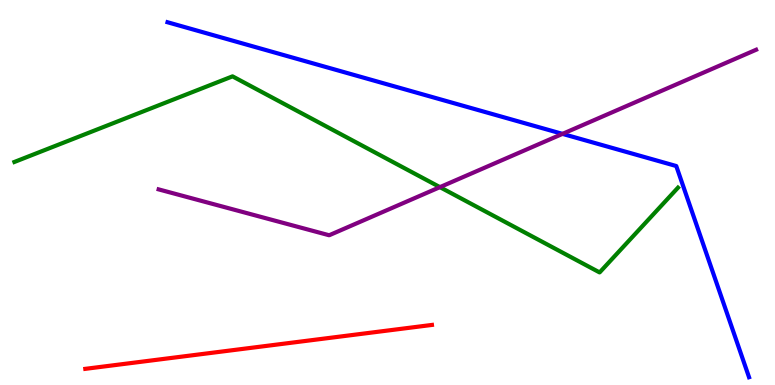[{'lines': ['blue', 'red'], 'intersections': []}, {'lines': ['green', 'red'], 'intersections': []}, {'lines': ['purple', 'red'], 'intersections': []}, {'lines': ['blue', 'green'], 'intersections': []}, {'lines': ['blue', 'purple'], 'intersections': [{'x': 7.26, 'y': 6.52}]}, {'lines': ['green', 'purple'], 'intersections': [{'x': 5.68, 'y': 5.14}]}]